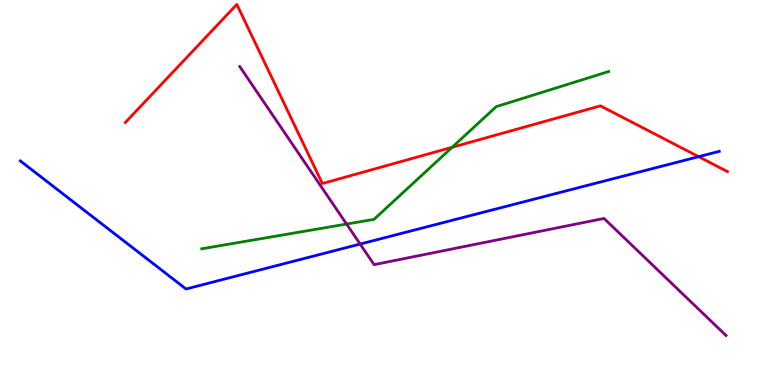[{'lines': ['blue', 'red'], 'intersections': [{'x': 9.01, 'y': 5.93}]}, {'lines': ['green', 'red'], 'intersections': [{'x': 5.83, 'y': 6.17}]}, {'lines': ['purple', 'red'], 'intersections': []}, {'lines': ['blue', 'green'], 'intersections': []}, {'lines': ['blue', 'purple'], 'intersections': [{'x': 4.65, 'y': 3.66}]}, {'lines': ['green', 'purple'], 'intersections': [{'x': 4.47, 'y': 4.18}]}]